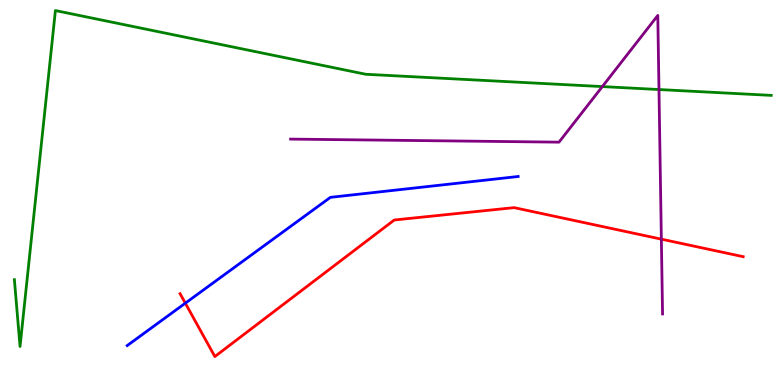[{'lines': ['blue', 'red'], 'intersections': [{'x': 2.39, 'y': 2.13}]}, {'lines': ['green', 'red'], 'intersections': []}, {'lines': ['purple', 'red'], 'intersections': [{'x': 8.53, 'y': 3.79}]}, {'lines': ['blue', 'green'], 'intersections': []}, {'lines': ['blue', 'purple'], 'intersections': []}, {'lines': ['green', 'purple'], 'intersections': [{'x': 7.77, 'y': 7.75}, {'x': 8.5, 'y': 7.67}]}]